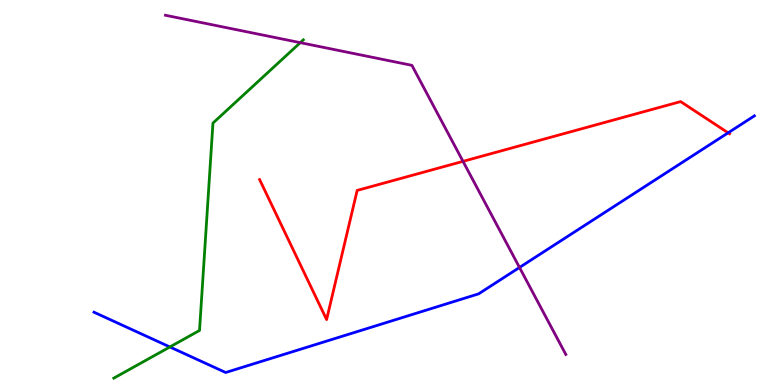[{'lines': ['blue', 'red'], 'intersections': [{'x': 9.4, 'y': 6.55}]}, {'lines': ['green', 'red'], 'intersections': []}, {'lines': ['purple', 'red'], 'intersections': [{'x': 5.97, 'y': 5.81}]}, {'lines': ['blue', 'green'], 'intersections': [{'x': 2.19, 'y': 0.988}]}, {'lines': ['blue', 'purple'], 'intersections': [{'x': 6.7, 'y': 3.05}]}, {'lines': ['green', 'purple'], 'intersections': [{'x': 3.87, 'y': 8.89}]}]